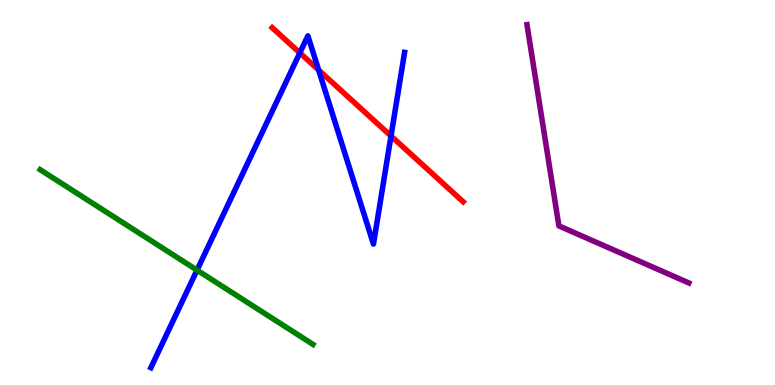[{'lines': ['blue', 'red'], 'intersections': [{'x': 3.87, 'y': 8.63}, {'x': 4.11, 'y': 8.18}, {'x': 5.05, 'y': 6.47}]}, {'lines': ['green', 'red'], 'intersections': []}, {'lines': ['purple', 'red'], 'intersections': []}, {'lines': ['blue', 'green'], 'intersections': [{'x': 2.54, 'y': 2.98}]}, {'lines': ['blue', 'purple'], 'intersections': []}, {'lines': ['green', 'purple'], 'intersections': []}]